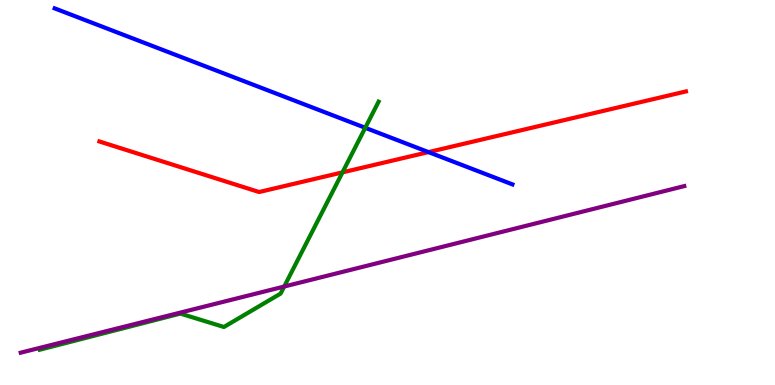[{'lines': ['blue', 'red'], 'intersections': [{'x': 5.53, 'y': 6.05}]}, {'lines': ['green', 'red'], 'intersections': [{'x': 4.42, 'y': 5.52}]}, {'lines': ['purple', 'red'], 'intersections': []}, {'lines': ['blue', 'green'], 'intersections': [{'x': 4.71, 'y': 6.68}]}, {'lines': ['blue', 'purple'], 'intersections': []}, {'lines': ['green', 'purple'], 'intersections': [{'x': 3.67, 'y': 2.56}]}]